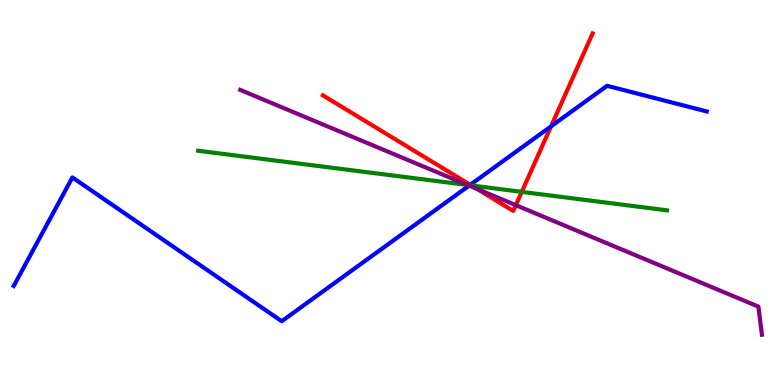[{'lines': ['blue', 'red'], 'intersections': [{'x': 6.07, 'y': 5.2}, {'x': 7.11, 'y': 6.72}]}, {'lines': ['green', 'red'], 'intersections': [{'x': 6.08, 'y': 5.18}, {'x': 6.73, 'y': 5.02}]}, {'lines': ['purple', 'red'], 'intersections': [{'x': 6.15, 'y': 5.09}, {'x': 6.66, 'y': 4.67}]}, {'lines': ['blue', 'green'], 'intersections': [{'x': 6.06, 'y': 5.19}]}, {'lines': ['blue', 'purple'], 'intersections': [{'x': 6.05, 'y': 5.18}]}, {'lines': ['green', 'purple'], 'intersections': [{'x': 6.03, 'y': 5.2}]}]